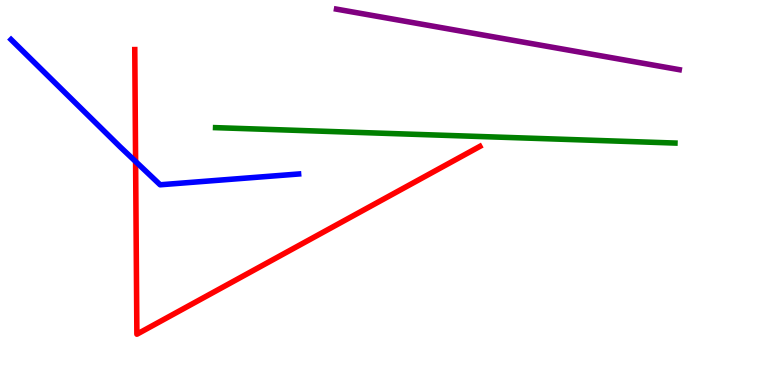[{'lines': ['blue', 'red'], 'intersections': [{'x': 1.75, 'y': 5.8}]}, {'lines': ['green', 'red'], 'intersections': []}, {'lines': ['purple', 'red'], 'intersections': []}, {'lines': ['blue', 'green'], 'intersections': []}, {'lines': ['blue', 'purple'], 'intersections': []}, {'lines': ['green', 'purple'], 'intersections': []}]